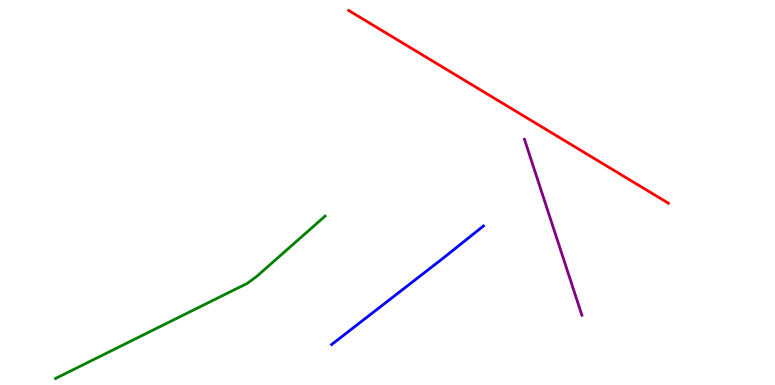[{'lines': ['blue', 'red'], 'intersections': []}, {'lines': ['green', 'red'], 'intersections': []}, {'lines': ['purple', 'red'], 'intersections': []}, {'lines': ['blue', 'green'], 'intersections': []}, {'lines': ['blue', 'purple'], 'intersections': []}, {'lines': ['green', 'purple'], 'intersections': []}]